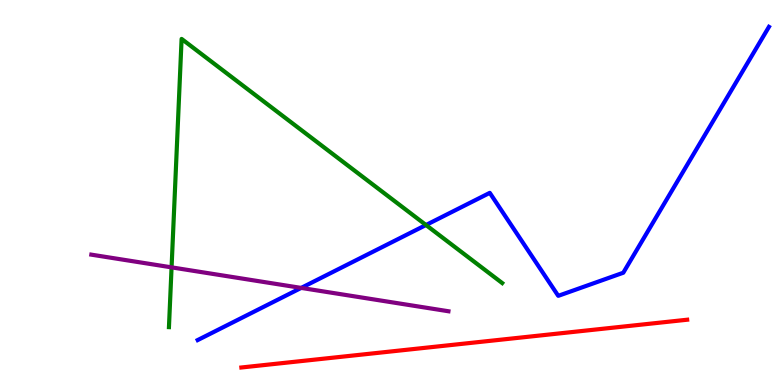[{'lines': ['blue', 'red'], 'intersections': []}, {'lines': ['green', 'red'], 'intersections': []}, {'lines': ['purple', 'red'], 'intersections': []}, {'lines': ['blue', 'green'], 'intersections': [{'x': 5.5, 'y': 4.16}]}, {'lines': ['blue', 'purple'], 'intersections': [{'x': 3.89, 'y': 2.52}]}, {'lines': ['green', 'purple'], 'intersections': [{'x': 2.21, 'y': 3.06}]}]